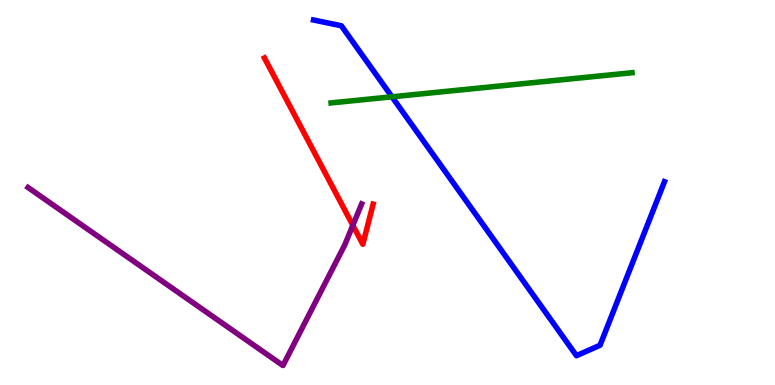[{'lines': ['blue', 'red'], 'intersections': []}, {'lines': ['green', 'red'], 'intersections': []}, {'lines': ['purple', 'red'], 'intersections': [{'x': 4.55, 'y': 4.15}]}, {'lines': ['blue', 'green'], 'intersections': [{'x': 5.06, 'y': 7.49}]}, {'lines': ['blue', 'purple'], 'intersections': []}, {'lines': ['green', 'purple'], 'intersections': []}]